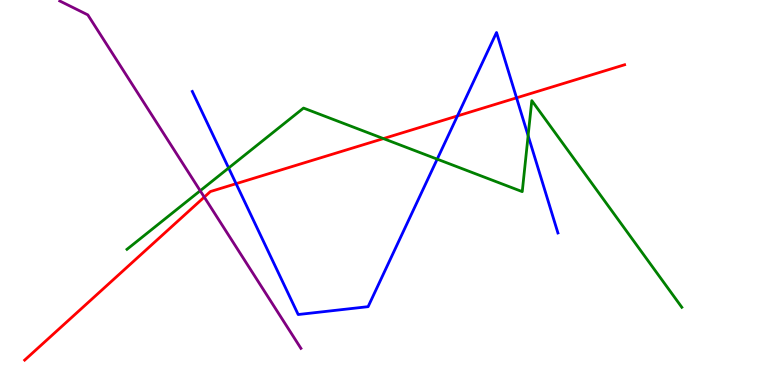[{'lines': ['blue', 'red'], 'intersections': [{'x': 3.05, 'y': 5.23}, {'x': 5.9, 'y': 6.99}, {'x': 6.67, 'y': 7.46}]}, {'lines': ['green', 'red'], 'intersections': [{'x': 4.95, 'y': 6.4}]}, {'lines': ['purple', 'red'], 'intersections': [{'x': 2.64, 'y': 4.88}]}, {'lines': ['blue', 'green'], 'intersections': [{'x': 2.95, 'y': 5.64}, {'x': 5.64, 'y': 5.87}, {'x': 6.81, 'y': 6.48}]}, {'lines': ['blue', 'purple'], 'intersections': []}, {'lines': ['green', 'purple'], 'intersections': [{'x': 2.58, 'y': 5.05}]}]